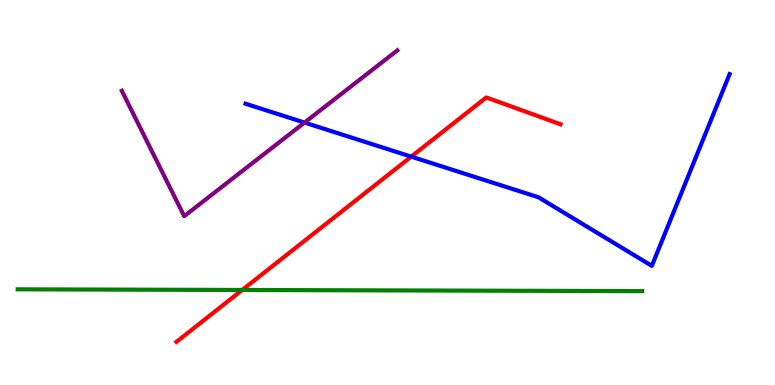[{'lines': ['blue', 'red'], 'intersections': [{'x': 5.31, 'y': 5.93}]}, {'lines': ['green', 'red'], 'intersections': [{'x': 3.13, 'y': 2.47}]}, {'lines': ['purple', 'red'], 'intersections': []}, {'lines': ['blue', 'green'], 'intersections': []}, {'lines': ['blue', 'purple'], 'intersections': [{'x': 3.93, 'y': 6.82}]}, {'lines': ['green', 'purple'], 'intersections': []}]